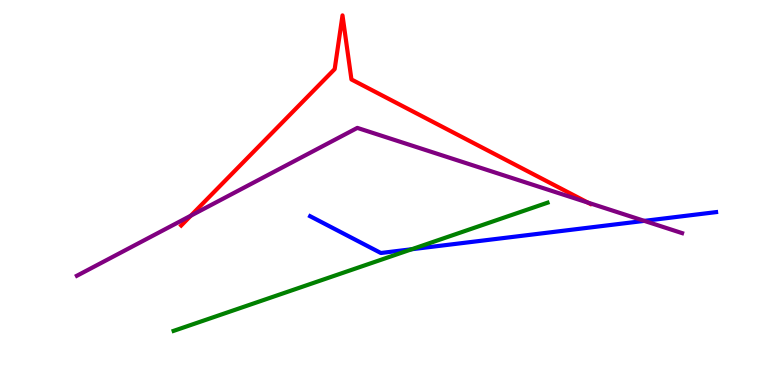[{'lines': ['blue', 'red'], 'intersections': []}, {'lines': ['green', 'red'], 'intersections': []}, {'lines': ['purple', 'red'], 'intersections': [{'x': 2.46, 'y': 4.4}, {'x': 7.58, 'y': 4.74}]}, {'lines': ['blue', 'green'], 'intersections': [{'x': 5.31, 'y': 3.53}]}, {'lines': ['blue', 'purple'], 'intersections': [{'x': 8.31, 'y': 4.26}]}, {'lines': ['green', 'purple'], 'intersections': []}]